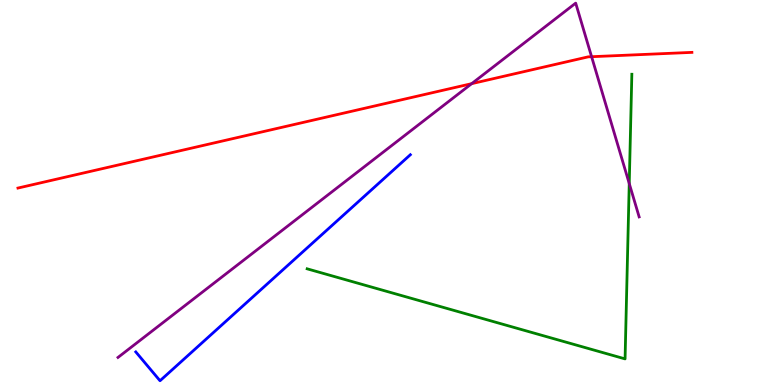[{'lines': ['blue', 'red'], 'intersections': []}, {'lines': ['green', 'red'], 'intersections': []}, {'lines': ['purple', 'red'], 'intersections': [{'x': 6.09, 'y': 7.83}, {'x': 7.63, 'y': 8.53}]}, {'lines': ['blue', 'green'], 'intersections': []}, {'lines': ['blue', 'purple'], 'intersections': []}, {'lines': ['green', 'purple'], 'intersections': [{'x': 8.12, 'y': 5.23}]}]